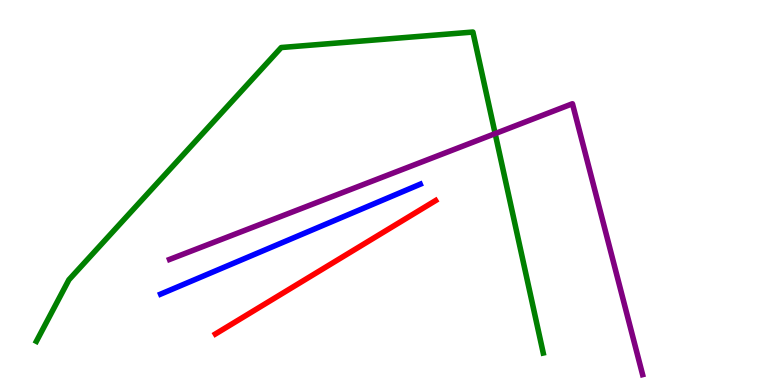[{'lines': ['blue', 'red'], 'intersections': []}, {'lines': ['green', 'red'], 'intersections': []}, {'lines': ['purple', 'red'], 'intersections': []}, {'lines': ['blue', 'green'], 'intersections': []}, {'lines': ['blue', 'purple'], 'intersections': []}, {'lines': ['green', 'purple'], 'intersections': [{'x': 6.39, 'y': 6.53}]}]